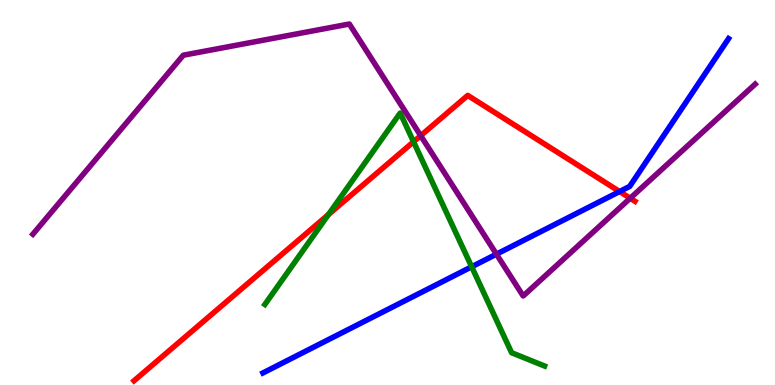[{'lines': ['blue', 'red'], 'intersections': [{'x': 7.99, 'y': 5.02}]}, {'lines': ['green', 'red'], 'intersections': [{'x': 4.24, 'y': 4.43}, {'x': 5.34, 'y': 6.32}]}, {'lines': ['purple', 'red'], 'intersections': [{'x': 5.43, 'y': 6.48}, {'x': 8.13, 'y': 4.85}]}, {'lines': ['blue', 'green'], 'intersections': [{'x': 6.09, 'y': 3.07}]}, {'lines': ['blue', 'purple'], 'intersections': [{'x': 6.41, 'y': 3.4}]}, {'lines': ['green', 'purple'], 'intersections': []}]